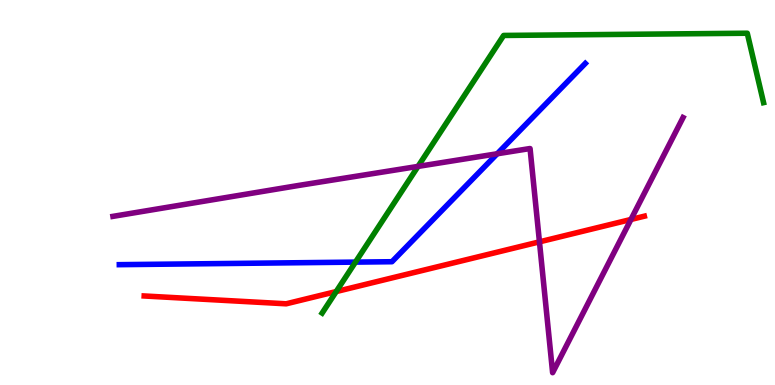[{'lines': ['blue', 'red'], 'intersections': []}, {'lines': ['green', 'red'], 'intersections': [{'x': 4.34, 'y': 2.43}]}, {'lines': ['purple', 'red'], 'intersections': [{'x': 6.96, 'y': 3.72}, {'x': 8.14, 'y': 4.3}]}, {'lines': ['blue', 'green'], 'intersections': [{'x': 4.59, 'y': 3.19}]}, {'lines': ['blue', 'purple'], 'intersections': [{'x': 6.42, 'y': 6.01}]}, {'lines': ['green', 'purple'], 'intersections': [{'x': 5.39, 'y': 5.68}]}]